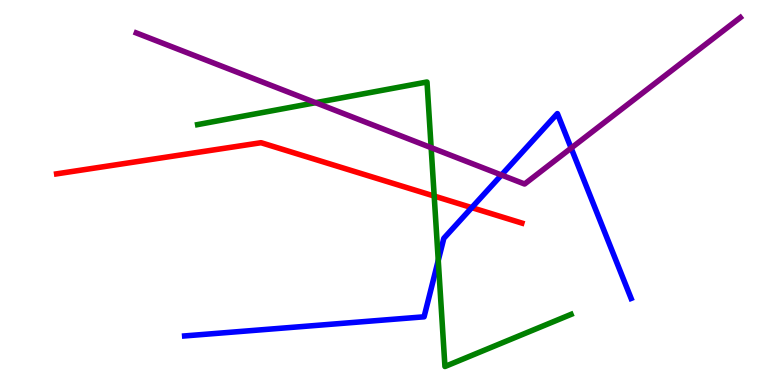[{'lines': ['blue', 'red'], 'intersections': [{'x': 6.09, 'y': 4.61}]}, {'lines': ['green', 'red'], 'intersections': [{'x': 5.6, 'y': 4.91}]}, {'lines': ['purple', 'red'], 'intersections': []}, {'lines': ['blue', 'green'], 'intersections': [{'x': 5.65, 'y': 3.24}]}, {'lines': ['blue', 'purple'], 'intersections': [{'x': 6.47, 'y': 5.45}, {'x': 7.37, 'y': 6.15}]}, {'lines': ['green', 'purple'], 'intersections': [{'x': 4.07, 'y': 7.33}, {'x': 5.56, 'y': 6.16}]}]